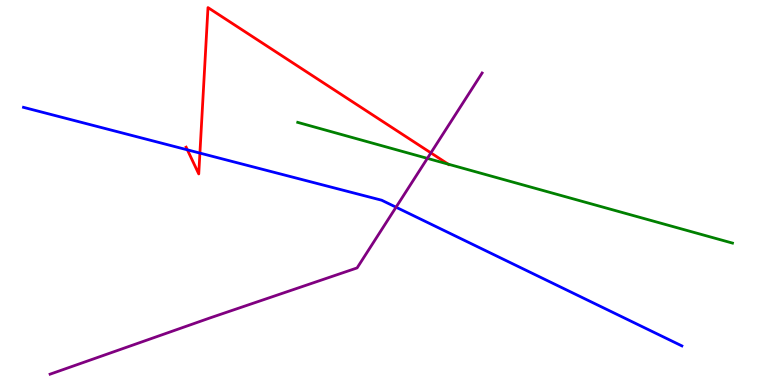[{'lines': ['blue', 'red'], 'intersections': [{'x': 2.42, 'y': 6.11}, {'x': 2.58, 'y': 6.02}]}, {'lines': ['green', 'red'], 'intersections': [{'x': 5.78, 'y': 5.74}]}, {'lines': ['purple', 'red'], 'intersections': [{'x': 5.56, 'y': 6.03}]}, {'lines': ['blue', 'green'], 'intersections': []}, {'lines': ['blue', 'purple'], 'intersections': [{'x': 5.11, 'y': 4.62}]}, {'lines': ['green', 'purple'], 'intersections': [{'x': 5.51, 'y': 5.89}]}]